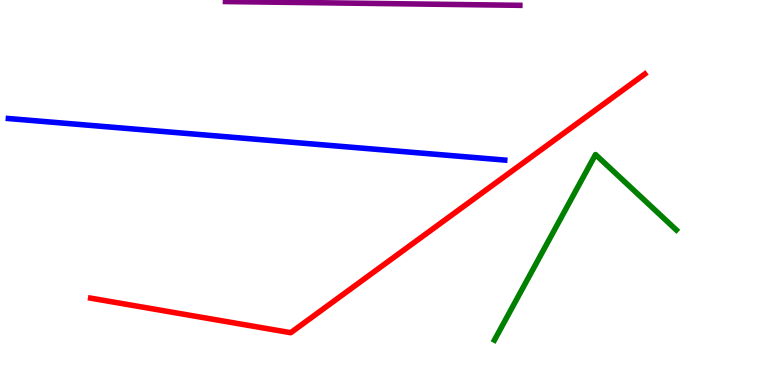[{'lines': ['blue', 'red'], 'intersections': []}, {'lines': ['green', 'red'], 'intersections': []}, {'lines': ['purple', 'red'], 'intersections': []}, {'lines': ['blue', 'green'], 'intersections': []}, {'lines': ['blue', 'purple'], 'intersections': []}, {'lines': ['green', 'purple'], 'intersections': []}]